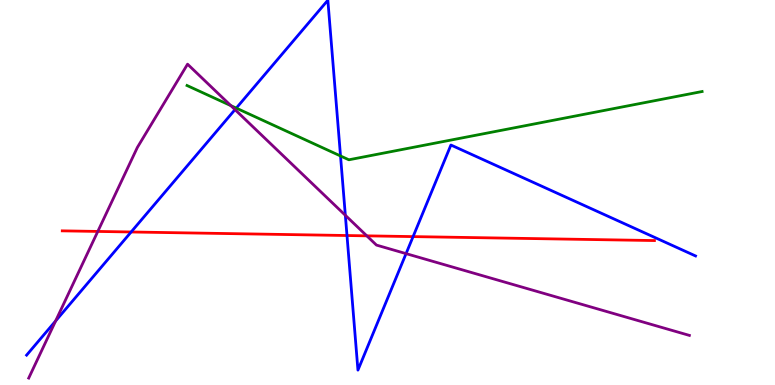[{'lines': ['blue', 'red'], 'intersections': [{'x': 1.69, 'y': 3.97}, {'x': 4.48, 'y': 3.88}, {'x': 5.33, 'y': 3.85}]}, {'lines': ['green', 'red'], 'intersections': []}, {'lines': ['purple', 'red'], 'intersections': [{'x': 1.26, 'y': 3.99}, {'x': 4.73, 'y': 3.87}]}, {'lines': ['blue', 'green'], 'intersections': [{'x': 3.05, 'y': 7.19}, {'x': 4.39, 'y': 5.95}]}, {'lines': ['blue', 'purple'], 'intersections': [{'x': 0.718, 'y': 1.66}, {'x': 3.03, 'y': 7.15}, {'x': 4.46, 'y': 4.41}, {'x': 5.24, 'y': 3.41}]}, {'lines': ['green', 'purple'], 'intersections': [{'x': 2.98, 'y': 7.26}]}]